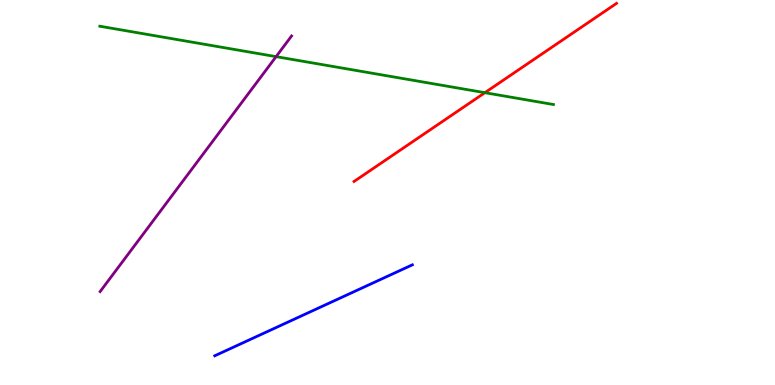[{'lines': ['blue', 'red'], 'intersections': []}, {'lines': ['green', 'red'], 'intersections': [{'x': 6.26, 'y': 7.59}]}, {'lines': ['purple', 'red'], 'intersections': []}, {'lines': ['blue', 'green'], 'intersections': []}, {'lines': ['blue', 'purple'], 'intersections': []}, {'lines': ['green', 'purple'], 'intersections': [{'x': 3.56, 'y': 8.53}]}]